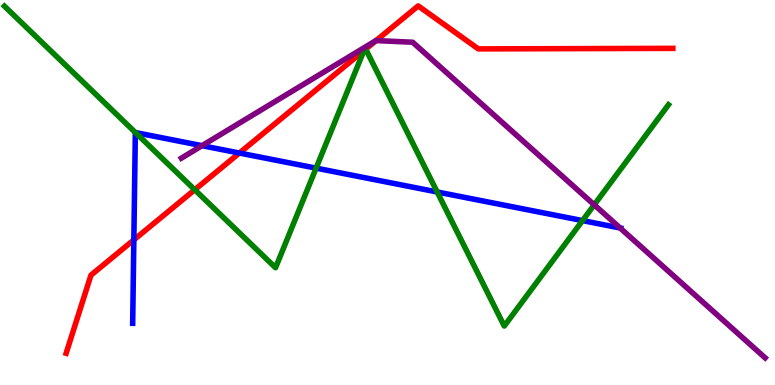[{'lines': ['blue', 'red'], 'intersections': [{'x': 1.73, 'y': 3.77}, {'x': 3.09, 'y': 6.03}]}, {'lines': ['green', 'red'], 'intersections': [{'x': 2.51, 'y': 5.07}, {'x': 4.7, 'y': 8.69}, {'x': 4.72, 'y': 8.72}]}, {'lines': ['purple', 'red'], 'intersections': [{'x': 4.85, 'y': 8.95}]}, {'lines': ['blue', 'green'], 'intersections': [{'x': 1.75, 'y': 6.56}, {'x': 4.08, 'y': 5.63}, {'x': 5.64, 'y': 5.01}, {'x': 7.52, 'y': 4.27}]}, {'lines': ['blue', 'purple'], 'intersections': [{'x': 2.61, 'y': 6.22}, {'x': 8.0, 'y': 4.08}]}, {'lines': ['green', 'purple'], 'intersections': [{'x': 7.67, 'y': 4.68}]}]